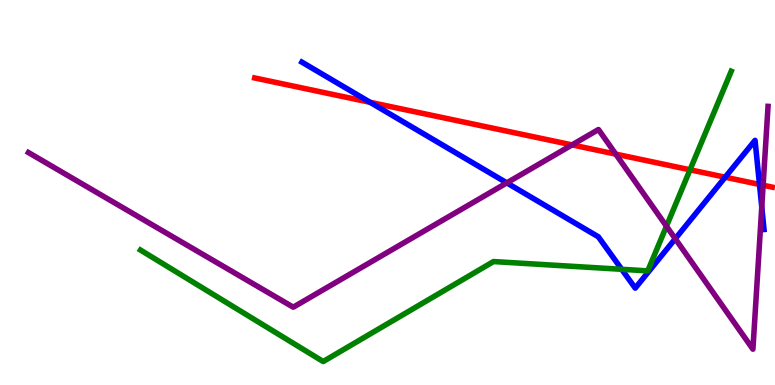[{'lines': ['blue', 'red'], 'intersections': [{'x': 4.78, 'y': 7.34}, {'x': 9.36, 'y': 5.4}, {'x': 9.8, 'y': 5.21}]}, {'lines': ['green', 'red'], 'intersections': [{'x': 8.9, 'y': 5.59}]}, {'lines': ['purple', 'red'], 'intersections': [{'x': 7.38, 'y': 6.24}, {'x': 7.95, 'y': 6.0}, {'x': 9.85, 'y': 5.19}]}, {'lines': ['blue', 'green'], 'intersections': [{'x': 8.02, 'y': 3.01}]}, {'lines': ['blue', 'purple'], 'intersections': [{'x': 6.54, 'y': 5.25}, {'x': 8.71, 'y': 3.8}, {'x': 9.83, 'y': 4.62}]}, {'lines': ['green', 'purple'], 'intersections': [{'x': 8.6, 'y': 4.12}]}]